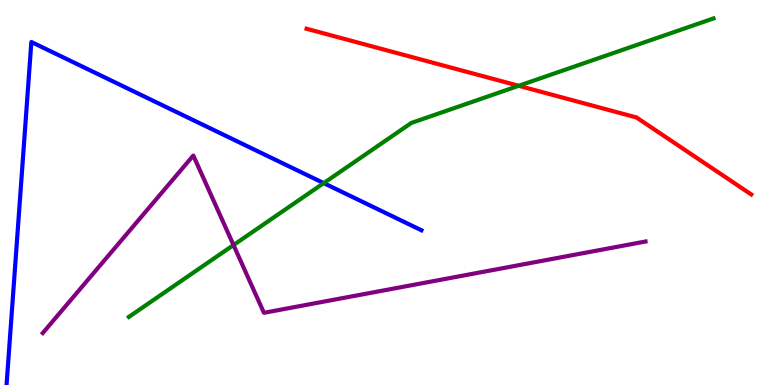[{'lines': ['blue', 'red'], 'intersections': []}, {'lines': ['green', 'red'], 'intersections': [{'x': 6.69, 'y': 7.77}]}, {'lines': ['purple', 'red'], 'intersections': []}, {'lines': ['blue', 'green'], 'intersections': [{'x': 4.18, 'y': 5.24}]}, {'lines': ['blue', 'purple'], 'intersections': []}, {'lines': ['green', 'purple'], 'intersections': [{'x': 3.01, 'y': 3.64}]}]